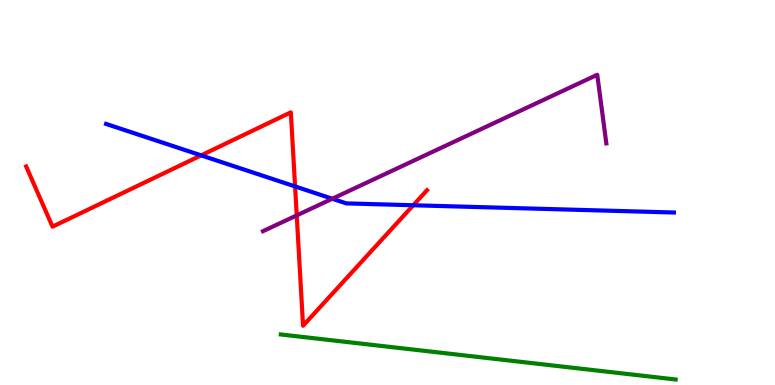[{'lines': ['blue', 'red'], 'intersections': [{'x': 2.6, 'y': 5.96}, {'x': 3.81, 'y': 5.16}, {'x': 5.33, 'y': 4.67}]}, {'lines': ['green', 'red'], 'intersections': []}, {'lines': ['purple', 'red'], 'intersections': [{'x': 3.83, 'y': 4.41}]}, {'lines': ['blue', 'green'], 'intersections': []}, {'lines': ['blue', 'purple'], 'intersections': [{'x': 4.29, 'y': 4.84}]}, {'lines': ['green', 'purple'], 'intersections': []}]